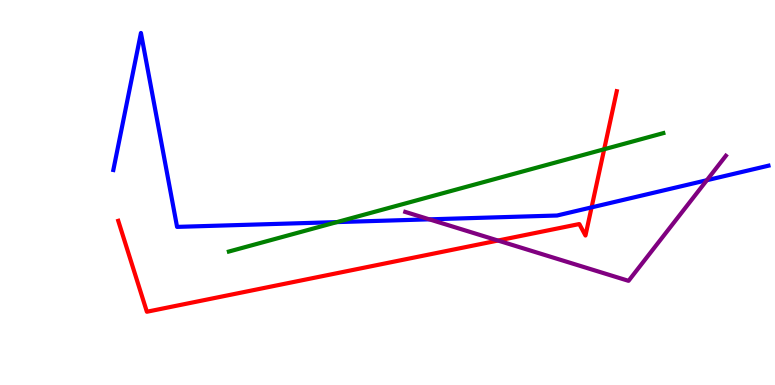[{'lines': ['blue', 'red'], 'intersections': [{'x': 7.63, 'y': 4.61}]}, {'lines': ['green', 'red'], 'intersections': [{'x': 7.8, 'y': 6.12}]}, {'lines': ['purple', 'red'], 'intersections': [{'x': 6.43, 'y': 3.75}]}, {'lines': ['blue', 'green'], 'intersections': [{'x': 4.35, 'y': 4.23}]}, {'lines': ['blue', 'purple'], 'intersections': [{'x': 5.54, 'y': 4.3}, {'x': 9.12, 'y': 5.32}]}, {'lines': ['green', 'purple'], 'intersections': []}]